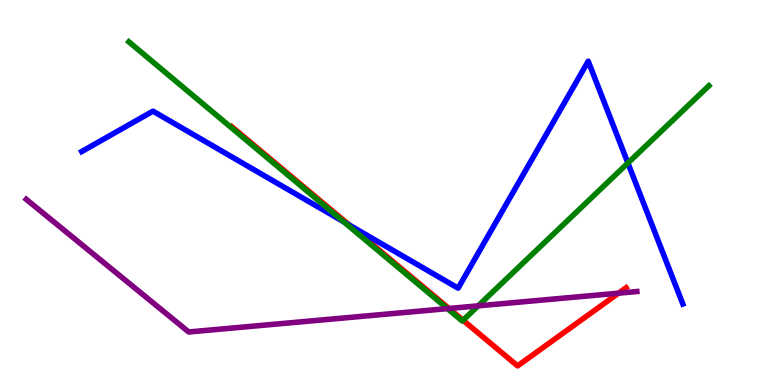[{'lines': ['blue', 'red'], 'intersections': [{'x': 4.51, 'y': 4.16}]}, {'lines': ['green', 'red'], 'intersections': [{'x': 5.97, 'y': 1.68}]}, {'lines': ['purple', 'red'], 'intersections': [{'x': 5.79, 'y': 1.99}, {'x': 7.98, 'y': 2.39}]}, {'lines': ['blue', 'green'], 'intersections': [{'x': 4.44, 'y': 4.24}, {'x': 8.1, 'y': 5.77}]}, {'lines': ['blue', 'purple'], 'intersections': []}, {'lines': ['green', 'purple'], 'intersections': [{'x': 5.77, 'y': 1.98}, {'x': 6.17, 'y': 2.06}]}]